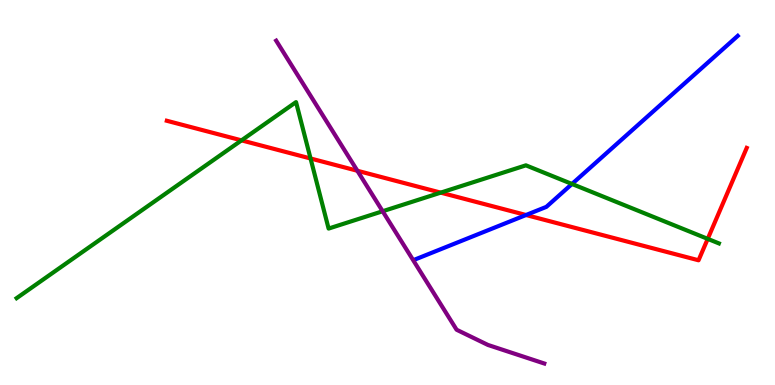[{'lines': ['blue', 'red'], 'intersections': [{'x': 6.79, 'y': 4.42}]}, {'lines': ['green', 'red'], 'intersections': [{'x': 3.12, 'y': 6.35}, {'x': 4.01, 'y': 5.88}, {'x': 5.69, 'y': 5.0}, {'x': 9.13, 'y': 3.8}]}, {'lines': ['purple', 'red'], 'intersections': [{'x': 4.61, 'y': 5.56}]}, {'lines': ['blue', 'green'], 'intersections': [{'x': 7.38, 'y': 5.22}]}, {'lines': ['blue', 'purple'], 'intersections': []}, {'lines': ['green', 'purple'], 'intersections': [{'x': 4.94, 'y': 4.51}]}]